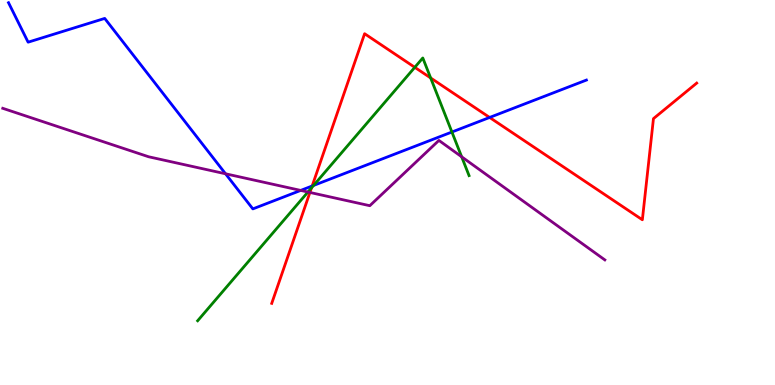[{'lines': ['blue', 'red'], 'intersections': [{'x': 4.03, 'y': 5.17}, {'x': 6.32, 'y': 6.95}]}, {'lines': ['green', 'red'], 'intersections': [{'x': 4.02, 'y': 5.12}, {'x': 5.35, 'y': 8.25}, {'x': 5.56, 'y': 7.98}]}, {'lines': ['purple', 'red'], 'intersections': [{'x': 4.0, 'y': 5.0}]}, {'lines': ['blue', 'green'], 'intersections': [{'x': 4.05, 'y': 5.18}, {'x': 5.83, 'y': 6.57}]}, {'lines': ['blue', 'purple'], 'intersections': [{'x': 2.91, 'y': 5.49}, {'x': 3.88, 'y': 5.05}]}, {'lines': ['green', 'purple'], 'intersections': [{'x': 3.97, 'y': 5.01}, {'x': 5.96, 'y': 5.93}]}]